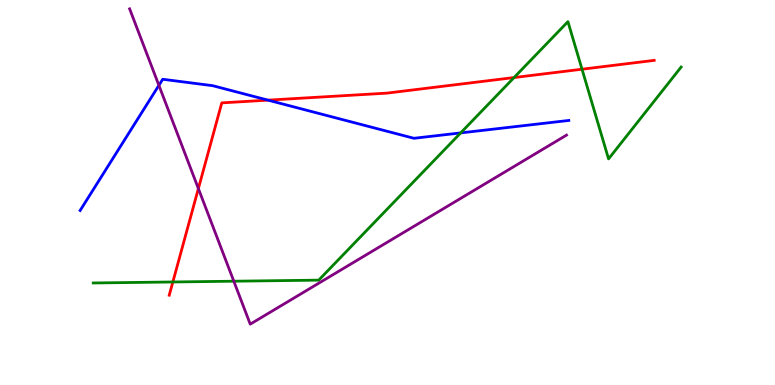[{'lines': ['blue', 'red'], 'intersections': [{'x': 3.46, 'y': 7.4}]}, {'lines': ['green', 'red'], 'intersections': [{'x': 2.23, 'y': 2.68}, {'x': 6.63, 'y': 7.99}, {'x': 7.51, 'y': 8.2}]}, {'lines': ['purple', 'red'], 'intersections': [{'x': 2.56, 'y': 5.1}]}, {'lines': ['blue', 'green'], 'intersections': [{'x': 5.94, 'y': 6.55}]}, {'lines': ['blue', 'purple'], 'intersections': [{'x': 2.05, 'y': 7.78}]}, {'lines': ['green', 'purple'], 'intersections': [{'x': 3.02, 'y': 2.7}]}]